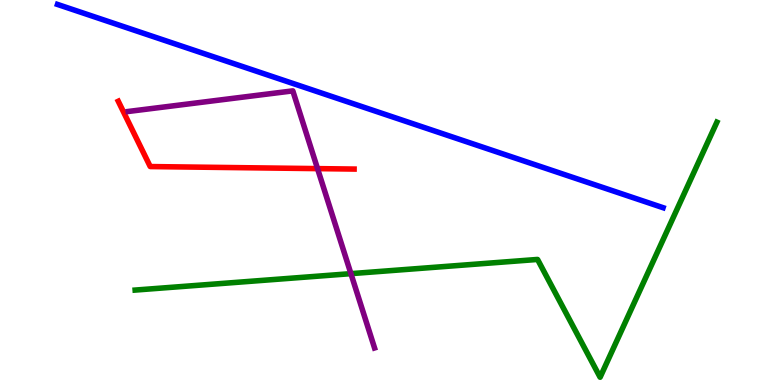[{'lines': ['blue', 'red'], 'intersections': []}, {'lines': ['green', 'red'], 'intersections': []}, {'lines': ['purple', 'red'], 'intersections': [{'x': 4.1, 'y': 5.62}]}, {'lines': ['blue', 'green'], 'intersections': []}, {'lines': ['blue', 'purple'], 'intersections': []}, {'lines': ['green', 'purple'], 'intersections': [{'x': 4.53, 'y': 2.89}]}]